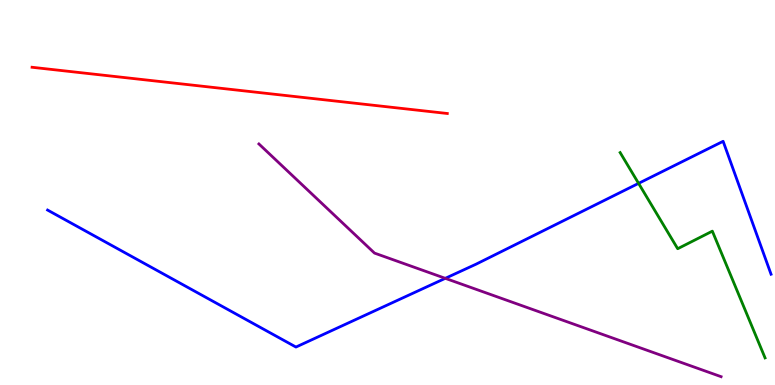[{'lines': ['blue', 'red'], 'intersections': []}, {'lines': ['green', 'red'], 'intersections': []}, {'lines': ['purple', 'red'], 'intersections': []}, {'lines': ['blue', 'green'], 'intersections': [{'x': 8.24, 'y': 5.24}]}, {'lines': ['blue', 'purple'], 'intersections': [{'x': 5.75, 'y': 2.77}]}, {'lines': ['green', 'purple'], 'intersections': []}]